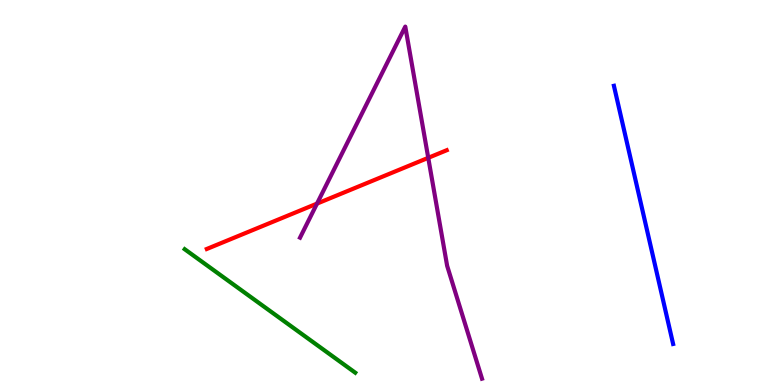[{'lines': ['blue', 'red'], 'intersections': []}, {'lines': ['green', 'red'], 'intersections': []}, {'lines': ['purple', 'red'], 'intersections': [{'x': 4.09, 'y': 4.71}, {'x': 5.53, 'y': 5.9}]}, {'lines': ['blue', 'green'], 'intersections': []}, {'lines': ['blue', 'purple'], 'intersections': []}, {'lines': ['green', 'purple'], 'intersections': []}]